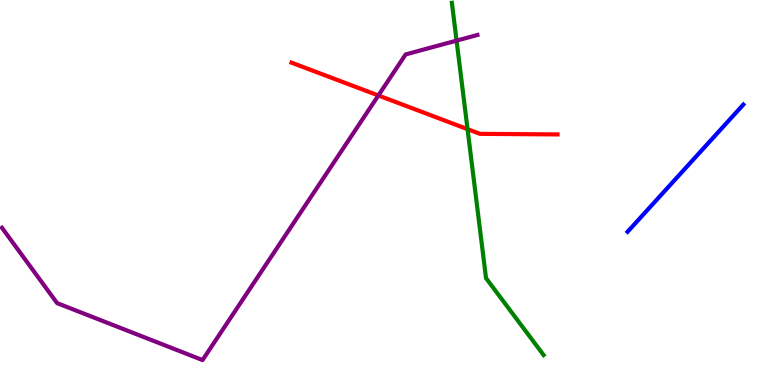[{'lines': ['blue', 'red'], 'intersections': []}, {'lines': ['green', 'red'], 'intersections': [{'x': 6.03, 'y': 6.65}]}, {'lines': ['purple', 'red'], 'intersections': [{'x': 4.88, 'y': 7.52}]}, {'lines': ['blue', 'green'], 'intersections': []}, {'lines': ['blue', 'purple'], 'intersections': []}, {'lines': ['green', 'purple'], 'intersections': [{'x': 5.89, 'y': 8.94}]}]